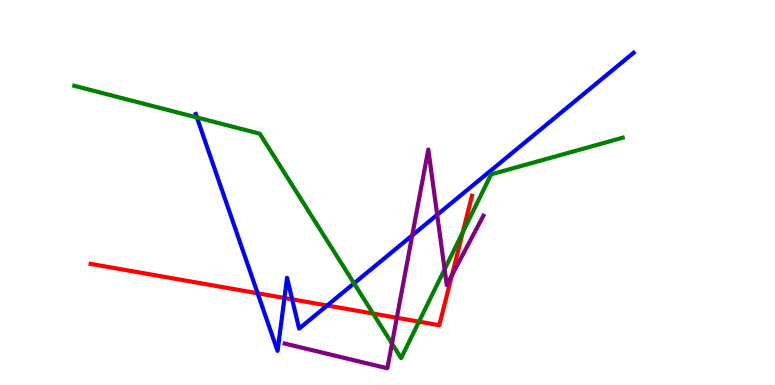[{'lines': ['blue', 'red'], 'intersections': [{'x': 3.32, 'y': 2.38}, {'x': 3.67, 'y': 2.26}, {'x': 3.77, 'y': 2.22}, {'x': 4.22, 'y': 2.06}]}, {'lines': ['green', 'red'], 'intersections': [{'x': 4.81, 'y': 1.85}, {'x': 5.41, 'y': 1.65}, {'x': 5.97, 'y': 3.97}]}, {'lines': ['purple', 'red'], 'intersections': [{'x': 5.12, 'y': 1.75}, {'x': 5.83, 'y': 2.85}]}, {'lines': ['blue', 'green'], 'intersections': [{'x': 2.54, 'y': 6.95}, {'x': 4.57, 'y': 2.64}]}, {'lines': ['blue', 'purple'], 'intersections': [{'x': 5.32, 'y': 3.89}, {'x': 5.64, 'y': 4.42}]}, {'lines': ['green', 'purple'], 'intersections': [{'x': 5.06, 'y': 1.08}, {'x': 5.74, 'y': 3.0}]}]